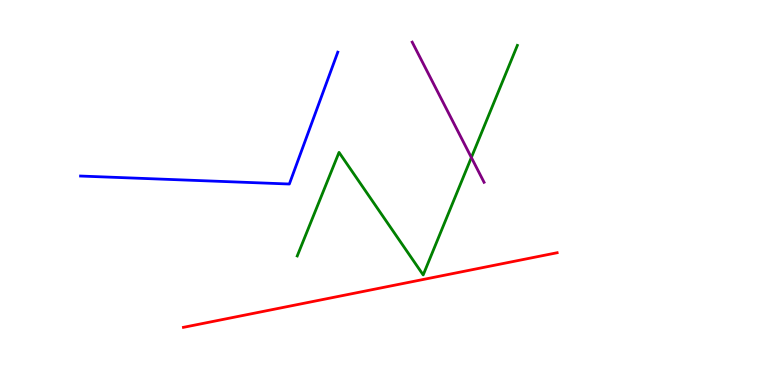[{'lines': ['blue', 'red'], 'intersections': []}, {'lines': ['green', 'red'], 'intersections': []}, {'lines': ['purple', 'red'], 'intersections': []}, {'lines': ['blue', 'green'], 'intersections': []}, {'lines': ['blue', 'purple'], 'intersections': []}, {'lines': ['green', 'purple'], 'intersections': [{'x': 6.08, 'y': 5.91}]}]